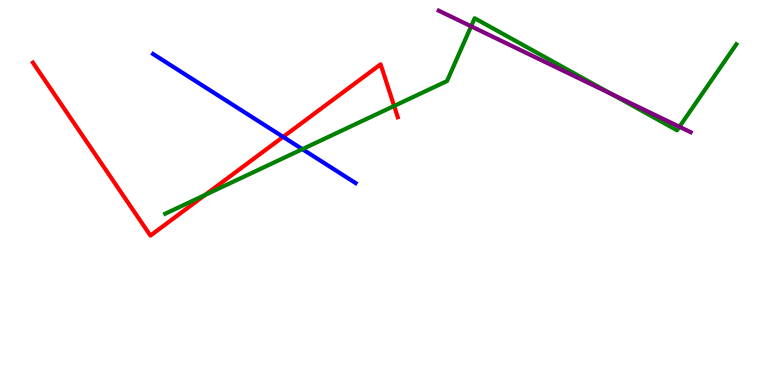[{'lines': ['blue', 'red'], 'intersections': [{'x': 3.65, 'y': 6.44}]}, {'lines': ['green', 'red'], 'intersections': [{'x': 2.64, 'y': 4.93}, {'x': 5.09, 'y': 7.25}]}, {'lines': ['purple', 'red'], 'intersections': []}, {'lines': ['blue', 'green'], 'intersections': [{'x': 3.9, 'y': 6.13}]}, {'lines': ['blue', 'purple'], 'intersections': []}, {'lines': ['green', 'purple'], 'intersections': [{'x': 6.08, 'y': 9.32}, {'x': 7.89, 'y': 7.56}, {'x': 8.77, 'y': 6.71}]}]